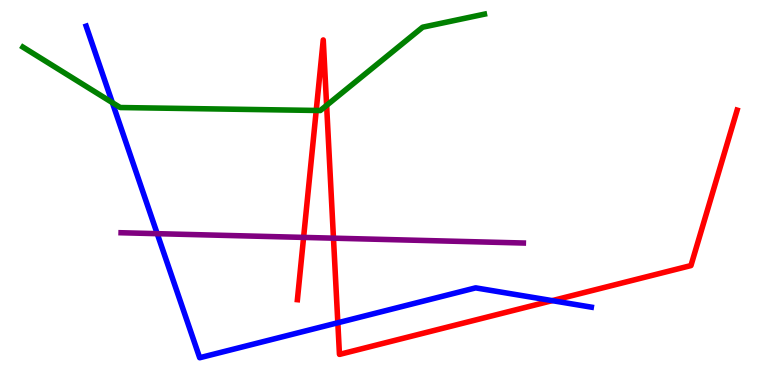[{'lines': ['blue', 'red'], 'intersections': [{'x': 4.36, 'y': 1.62}, {'x': 7.13, 'y': 2.19}]}, {'lines': ['green', 'red'], 'intersections': [{'x': 4.08, 'y': 7.13}, {'x': 4.21, 'y': 7.26}]}, {'lines': ['purple', 'red'], 'intersections': [{'x': 3.92, 'y': 3.83}, {'x': 4.3, 'y': 3.81}]}, {'lines': ['blue', 'green'], 'intersections': [{'x': 1.45, 'y': 7.33}]}, {'lines': ['blue', 'purple'], 'intersections': [{'x': 2.03, 'y': 3.93}]}, {'lines': ['green', 'purple'], 'intersections': []}]